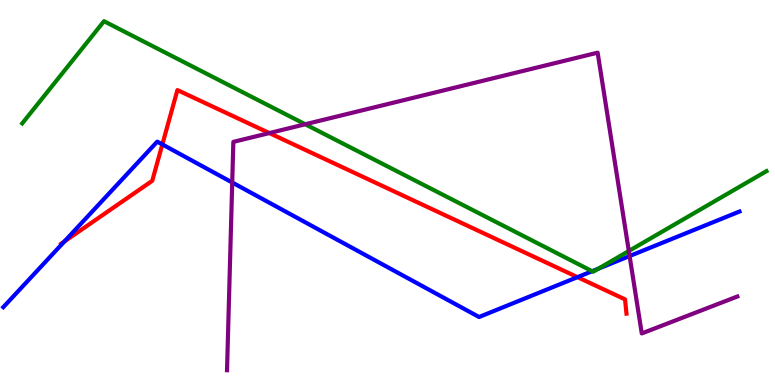[{'lines': ['blue', 'red'], 'intersections': [{'x': 0.831, 'y': 3.73}, {'x': 2.09, 'y': 6.25}, {'x': 7.45, 'y': 2.8}]}, {'lines': ['green', 'red'], 'intersections': []}, {'lines': ['purple', 'red'], 'intersections': [{'x': 3.48, 'y': 6.54}]}, {'lines': ['blue', 'green'], 'intersections': [{'x': 7.64, 'y': 2.96}, {'x': 7.72, 'y': 3.02}]}, {'lines': ['blue', 'purple'], 'intersections': [{'x': 3.0, 'y': 5.26}, {'x': 8.12, 'y': 3.35}]}, {'lines': ['green', 'purple'], 'intersections': [{'x': 3.94, 'y': 6.77}, {'x': 8.11, 'y': 3.48}]}]